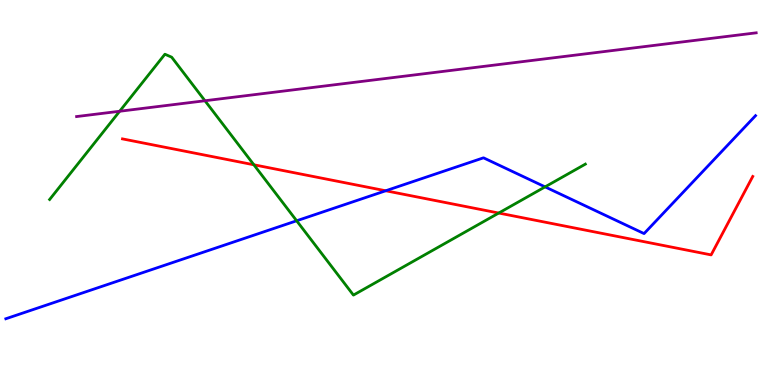[{'lines': ['blue', 'red'], 'intersections': [{'x': 4.98, 'y': 5.05}]}, {'lines': ['green', 'red'], 'intersections': [{'x': 3.28, 'y': 5.72}, {'x': 6.44, 'y': 4.47}]}, {'lines': ['purple', 'red'], 'intersections': []}, {'lines': ['blue', 'green'], 'intersections': [{'x': 3.83, 'y': 4.27}, {'x': 7.03, 'y': 5.15}]}, {'lines': ['blue', 'purple'], 'intersections': []}, {'lines': ['green', 'purple'], 'intersections': [{'x': 1.54, 'y': 7.11}, {'x': 2.64, 'y': 7.38}]}]